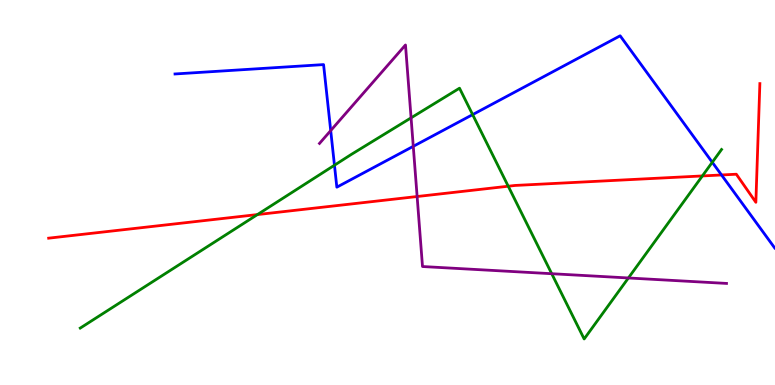[{'lines': ['blue', 'red'], 'intersections': [{'x': 9.31, 'y': 5.46}]}, {'lines': ['green', 'red'], 'intersections': [{'x': 3.32, 'y': 4.43}, {'x': 6.56, 'y': 5.16}, {'x': 9.06, 'y': 5.43}]}, {'lines': ['purple', 'red'], 'intersections': [{'x': 5.38, 'y': 4.9}]}, {'lines': ['blue', 'green'], 'intersections': [{'x': 4.32, 'y': 5.71}, {'x': 6.1, 'y': 7.02}, {'x': 9.19, 'y': 5.79}]}, {'lines': ['blue', 'purple'], 'intersections': [{'x': 4.27, 'y': 6.61}, {'x': 5.33, 'y': 6.2}]}, {'lines': ['green', 'purple'], 'intersections': [{'x': 5.3, 'y': 6.94}, {'x': 7.12, 'y': 2.89}, {'x': 8.11, 'y': 2.78}]}]